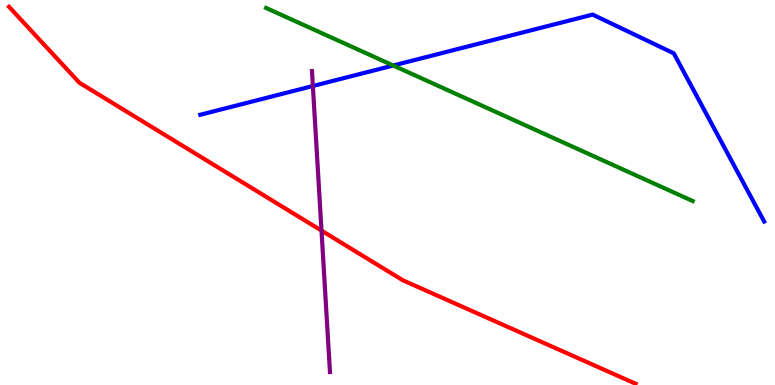[{'lines': ['blue', 'red'], 'intersections': []}, {'lines': ['green', 'red'], 'intersections': []}, {'lines': ['purple', 'red'], 'intersections': [{'x': 4.15, 'y': 4.01}]}, {'lines': ['blue', 'green'], 'intersections': [{'x': 5.07, 'y': 8.3}]}, {'lines': ['blue', 'purple'], 'intersections': [{'x': 4.04, 'y': 7.77}]}, {'lines': ['green', 'purple'], 'intersections': []}]